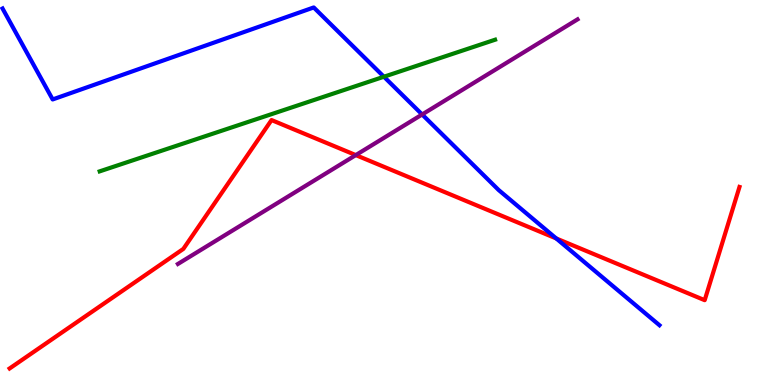[{'lines': ['blue', 'red'], 'intersections': [{'x': 7.18, 'y': 3.81}]}, {'lines': ['green', 'red'], 'intersections': []}, {'lines': ['purple', 'red'], 'intersections': [{'x': 4.59, 'y': 5.97}]}, {'lines': ['blue', 'green'], 'intersections': [{'x': 4.95, 'y': 8.01}]}, {'lines': ['blue', 'purple'], 'intersections': [{'x': 5.45, 'y': 7.03}]}, {'lines': ['green', 'purple'], 'intersections': []}]